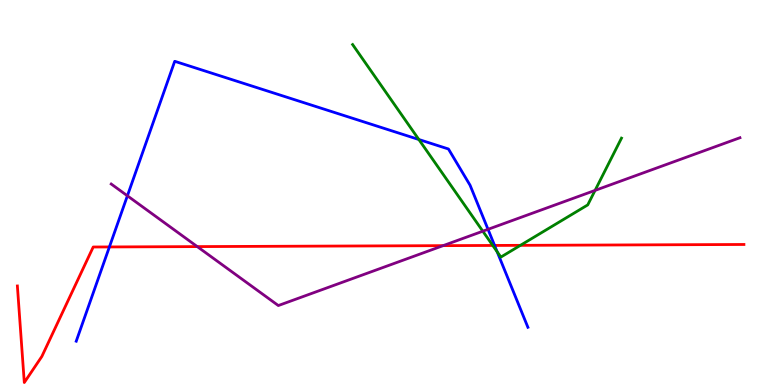[{'lines': ['blue', 'red'], 'intersections': [{'x': 1.41, 'y': 3.59}, {'x': 6.38, 'y': 3.62}]}, {'lines': ['green', 'red'], 'intersections': [{'x': 6.36, 'y': 3.62}, {'x': 6.71, 'y': 3.63}]}, {'lines': ['purple', 'red'], 'intersections': [{'x': 2.55, 'y': 3.59}, {'x': 5.72, 'y': 3.62}]}, {'lines': ['blue', 'green'], 'intersections': [{'x': 5.4, 'y': 6.38}, {'x': 6.41, 'y': 3.46}]}, {'lines': ['blue', 'purple'], 'intersections': [{'x': 1.64, 'y': 4.91}, {'x': 6.3, 'y': 4.04}]}, {'lines': ['green', 'purple'], 'intersections': [{'x': 6.23, 'y': 3.99}, {'x': 7.68, 'y': 5.05}]}]